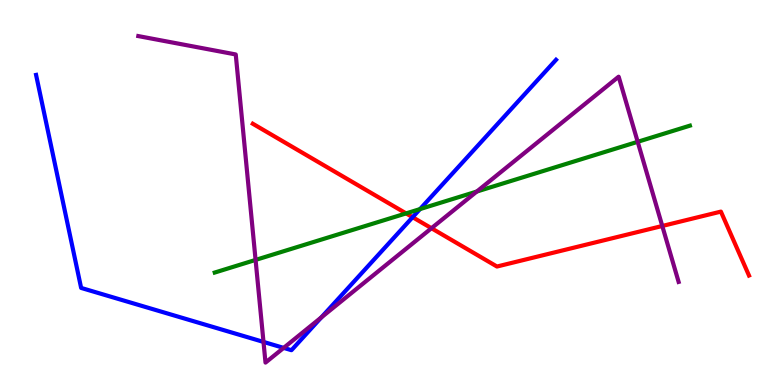[{'lines': ['blue', 'red'], 'intersections': [{'x': 5.32, 'y': 4.36}]}, {'lines': ['green', 'red'], 'intersections': [{'x': 5.24, 'y': 4.46}]}, {'lines': ['purple', 'red'], 'intersections': [{'x': 5.57, 'y': 4.07}, {'x': 8.55, 'y': 4.13}]}, {'lines': ['blue', 'green'], 'intersections': [{'x': 5.42, 'y': 4.57}]}, {'lines': ['blue', 'purple'], 'intersections': [{'x': 3.4, 'y': 1.12}, {'x': 3.66, 'y': 0.964}, {'x': 4.15, 'y': 1.76}]}, {'lines': ['green', 'purple'], 'intersections': [{'x': 3.3, 'y': 3.25}, {'x': 6.15, 'y': 5.02}, {'x': 8.23, 'y': 6.32}]}]